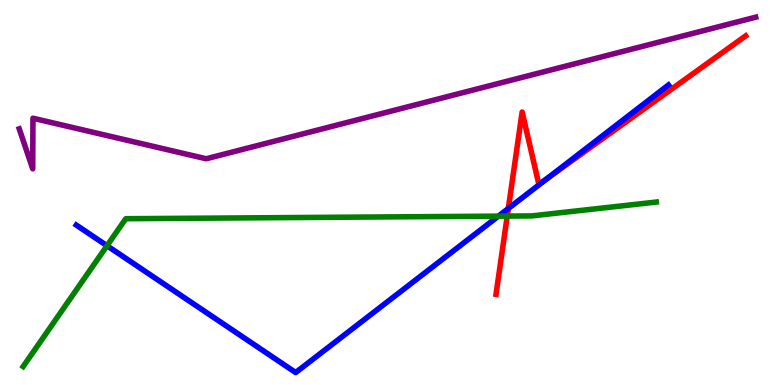[{'lines': ['blue', 'red'], 'intersections': [{'x': 6.56, 'y': 4.58}, {'x': 7.07, 'y': 5.37}]}, {'lines': ['green', 'red'], 'intersections': [{'x': 6.54, 'y': 4.39}]}, {'lines': ['purple', 'red'], 'intersections': []}, {'lines': ['blue', 'green'], 'intersections': [{'x': 1.38, 'y': 3.62}, {'x': 6.43, 'y': 4.39}]}, {'lines': ['blue', 'purple'], 'intersections': []}, {'lines': ['green', 'purple'], 'intersections': []}]